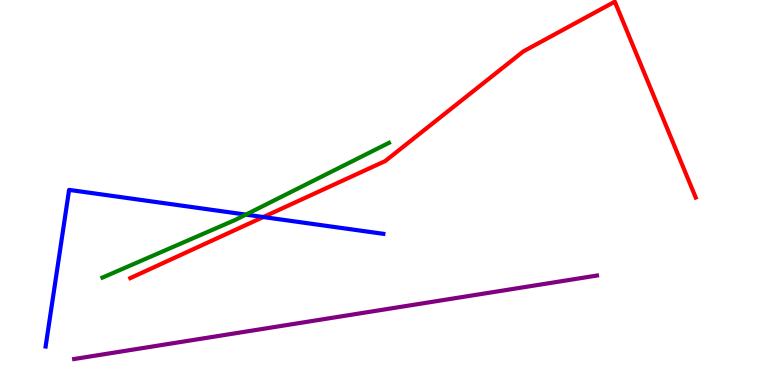[{'lines': ['blue', 'red'], 'intersections': [{'x': 3.4, 'y': 4.36}]}, {'lines': ['green', 'red'], 'intersections': []}, {'lines': ['purple', 'red'], 'intersections': []}, {'lines': ['blue', 'green'], 'intersections': [{'x': 3.17, 'y': 4.43}]}, {'lines': ['blue', 'purple'], 'intersections': []}, {'lines': ['green', 'purple'], 'intersections': []}]